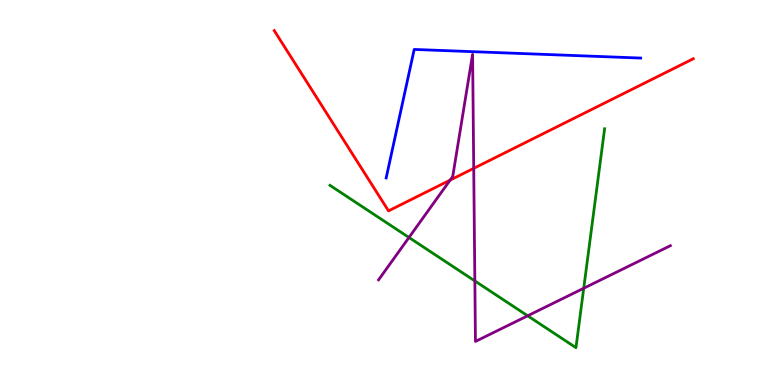[{'lines': ['blue', 'red'], 'intersections': []}, {'lines': ['green', 'red'], 'intersections': []}, {'lines': ['purple', 'red'], 'intersections': [{'x': 5.81, 'y': 5.32}, {'x': 6.11, 'y': 5.63}]}, {'lines': ['blue', 'green'], 'intersections': []}, {'lines': ['blue', 'purple'], 'intersections': []}, {'lines': ['green', 'purple'], 'intersections': [{'x': 5.28, 'y': 3.83}, {'x': 6.13, 'y': 2.7}, {'x': 6.81, 'y': 1.8}, {'x': 7.53, 'y': 2.51}]}]